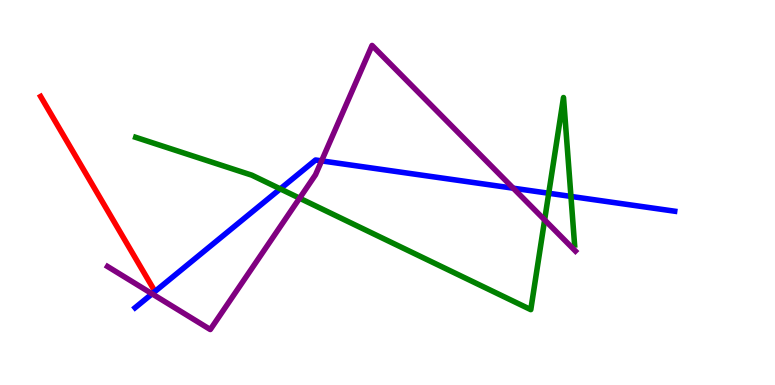[{'lines': ['blue', 'red'], 'intersections': []}, {'lines': ['green', 'red'], 'intersections': []}, {'lines': ['purple', 'red'], 'intersections': []}, {'lines': ['blue', 'green'], 'intersections': [{'x': 3.62, 'y': 5.09}, {'x': 7.08, 'y': 4.98}, {'x': 7.37, 'y': 4.9}]}, {'lines': ['blue', 'purple'], 'intersections': [{'x': 1.96, 'y': 2.37}, {'x': 4.15, 'y': 5.82}, {'x': 6.62, 'y': 5.11}]}, {'lines': ['green', 'purple'], 'intersections': [{'x': 3.87, 'y': 4.85}, {'x': 7.03, 'y': 4.29}]}]